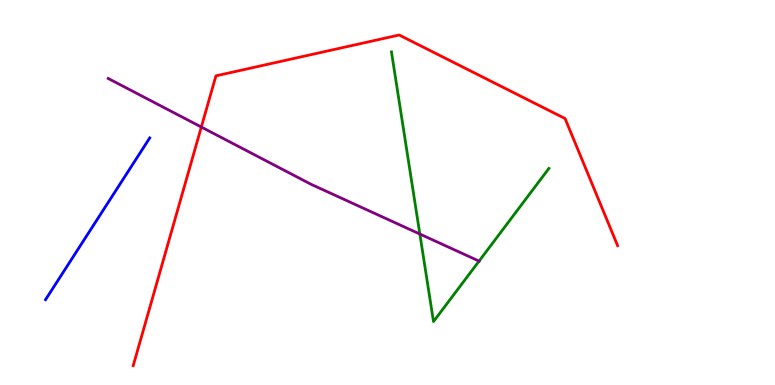[{'lines': ['blue', 'red'], 'intersections': []}, {'lines': ['green', 'red'], 'intersections': []}, {'lines': ['purple', 'red'], 'intersections': [{'x': 2.6, 'y': 6.7}]}, {'lines': ['blue', 'green'], 'intersections': []}, {'lines': ['blue', 'purple'], 'intersections': []}, {'lines': ['green', 'purple'], 'intersections': [{'x': 5.42, 'y': 3.92}, {'x': 6.18, 'y': 3.22}]}]